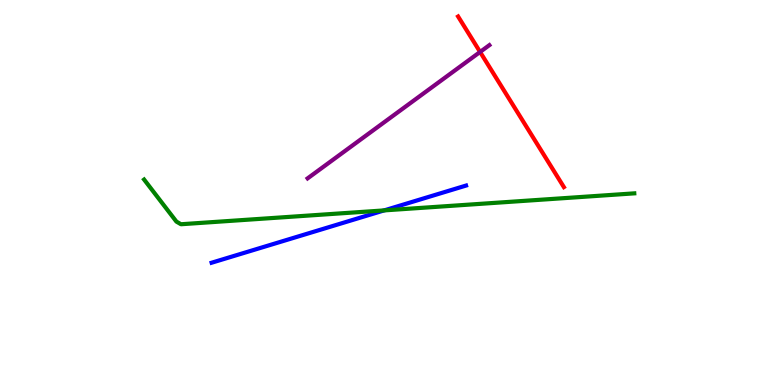[{'lines': ['blue', 'red'], 'intersections': []}, {'lines': ['green', 'red'], 'intersections': []}, {'lines': ['purple', 'red'], 'intersections': [{'x': 6.19, 'y': 8.65}]}, {'lines': ['blue', 'green'], 'intersections': [{'x': 4.96, 'y': 4.54}]}, {'lines': ['blue', 'purple'], 'intersections': []}, {'lines': ['green', 'purple'], 'intersections': []}]